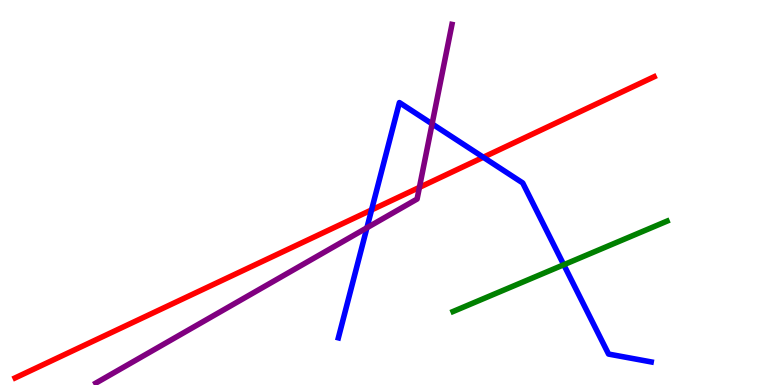[{'lines': ['blue', 'red'], 'intersections': [{'x': 4.79, 'y': 4.55}, {'x': 6.24, 'y': 5.92}]}, {'lines': ['green', 'red'], 'intersections': []}, {'lines': ['purple', 'red'], 'intersections': [{'x': 5.41, 'y': 5.13}]}, {'lines': ['blue', 'green'], 'intersections': [{'x': 7.27, 'y': 3.12}]}, {'lines': ['blue', 'purple'], 'intersections': [{'x': 4.73, 'y': 4.08}, {'x': 5.58, 'y': 6.78}]}, {'lines': ['green', 'purple'], 'intersections': []}]